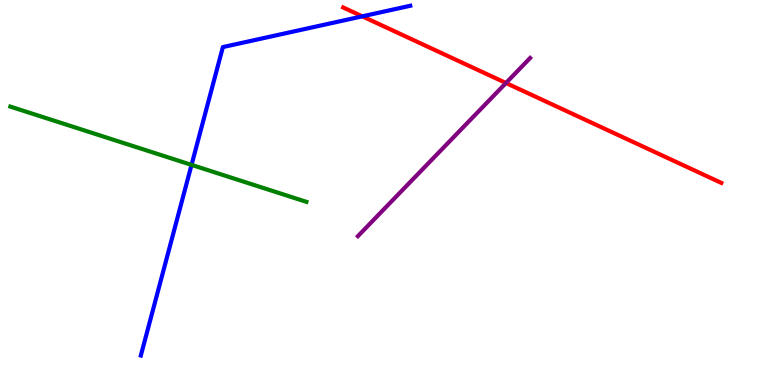[{'lines': ['blue', 'red'], 'intersections': [{'x': 4.67, 'y': 9.58}]}, {'lines': ['green', 'red'], 'intersections': []}, {'lines': ['purple', 'red'], 'intersections': [{'x': 6.53, 'y': 7.84}]}, {'lines': ['blue', 'green'], 'intersections': [{'x': 2.47, 'y': 5.72}]}, {'lines': ['blue', 'purple'], 'intersections': []}, {'lines': ['green', 'purple'], 'intersections': []}]